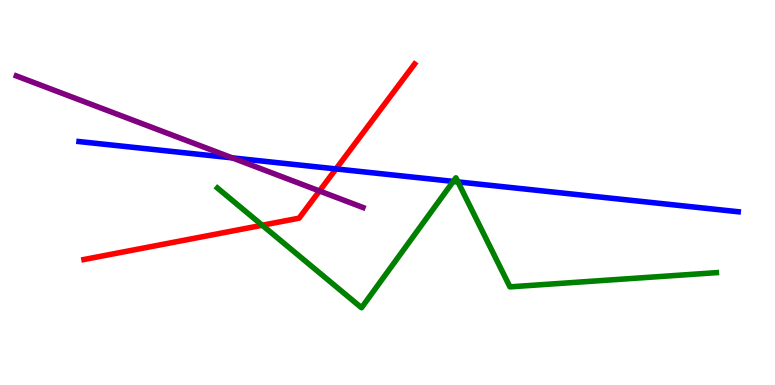[{'lines': ['blue', 'red'], 'intersections': [{'x': 4.34, 'y': 5.61}]}, {'lines': ['green', 'red'], 'intersections': [{'x': 3.38, 'y': 4.15}]}, {'lines': ['purple', 'red'], 'intersections': [{'x': 4.12, 'y': 5.04}]}, {'lines': ['blue', 'green'], 'intersections': [{'x': 5.85, 'y': 5.29}, {'x': 5.91, 'y': 5.28}]}, {'lines': ['blue', 'purple'], 'intersections': [{'x': 3.0, 'y': 5.9}]}, {'lines': ['green', 'purple'], 'intersections': []}]